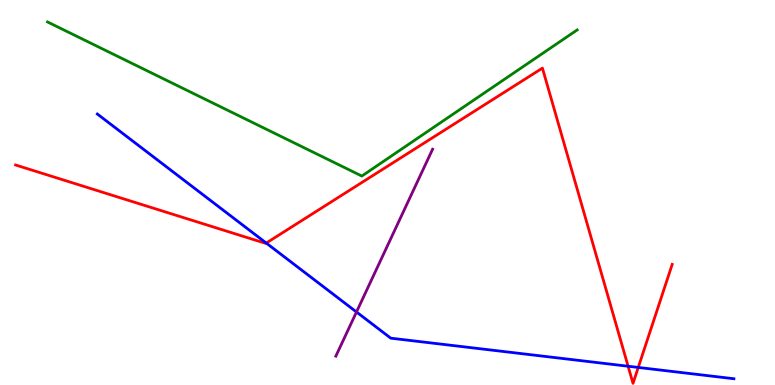[{'lines': ['blue', 'red'], 'intersections': [{'x': 3.44, 'y': 3.69}, {'x': 8.1, 'y': 0.487}, {'x': 8.24, 'y': 0.456}]}, {'lines': ['green', 'red'], 'intersections': []}, {'lines': ['purple', 'red'], 'intersections': []}, {'lines': ['blue', 'green'], 'intersections': []}, {'lines': ['blue', 'purple'], 'intersections': [{'x': 4.6, 'y': 1.9}]}, {'lines': ['green', 'purple'], 'intersections': []}]